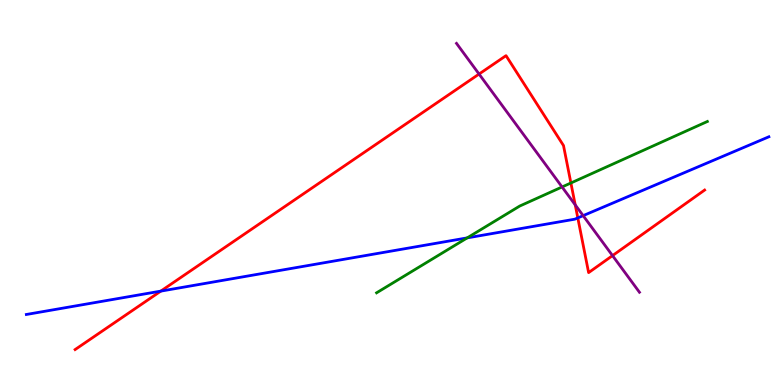[{'lines': ['blue', 'red'], 'intersections': [{'x': 2.07, 'y': 2.44}, {'x': 7.46, 'y': 4.34}]}, {'lines': ['green', 'red'], 'intersections': [{'x': 7.37, 'y': 5.25}]}, {'lines': ['purple', 'red'], 'intersections': [{'x': 6.18, 'y': 8.08}, {'x': 7.42, 'y': 4.68}, {'x': 7.9, 'y': 3.36}]}, {'lines': ['blue', 'green'], 'intersections': [{'x': 6.03, 'y': 3.82}]}, {'lines': ['blue', 'purple'], 'intersections': [{'x': 7.52, 'y': 4.4}]}, {'lines': ['green', 'purple'], 'intersections': [{'x': 7.25, 'y': 5.14}]}]